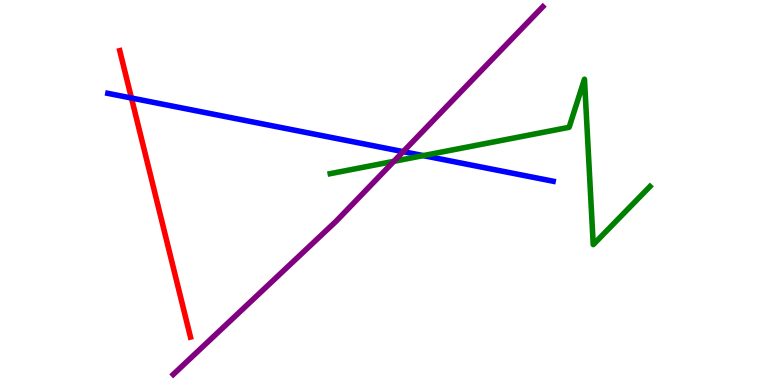[{'lines': ['blue', 'red'], 'intersections': [{'x': 1.7, 'y': 7.45}]}, {'lines': ['green', 'red'], 'intersections': []}, {'lines': ['purple', 'red'], 'intersections': []}, {'lines': ['blue', 'green'], 'intersections': [{'x': 5.46, 'y': 5.96}]}, {'lines': ['blue', 'purple'], 'intersections': [{'x': 5.2, 'y': 6.06}]}, {'lines': ['green', 'purple'], 'intersections': [{'x': 5.08, 'y': 5.81}]}]